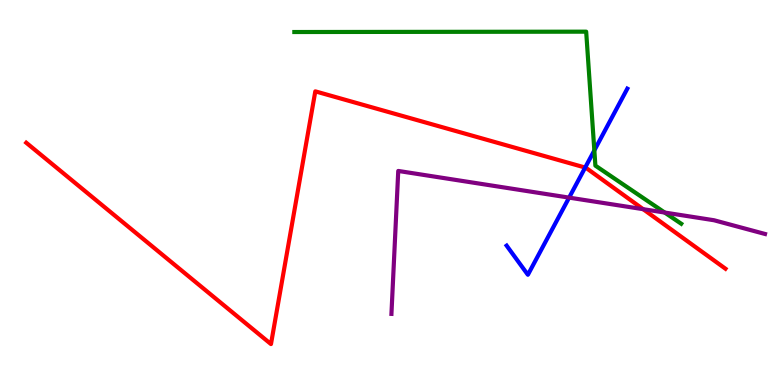[{'lines': ['blue', 'red'], 'intersections': [{'x': 7.55, 'y': 5.65}]}, {'lines': ['green', 'red'], 'intersections': []}, {'lines': ['purple', 'red'], 'intersections': [{'x': 8.3, 'y': 4.57}]}, {'lines': ['blue', 'green'], 'intersections': [{'x': 7.67, 'y': 6.09}]}, {'lines': ['blue', 'purple'], 'intersections': [{'x': 7.34, 'y': 4.87}]}, {'lines': ['green', 'purple'], 'intersections': [{'x': 8.58, 'y': 4.48}]}]